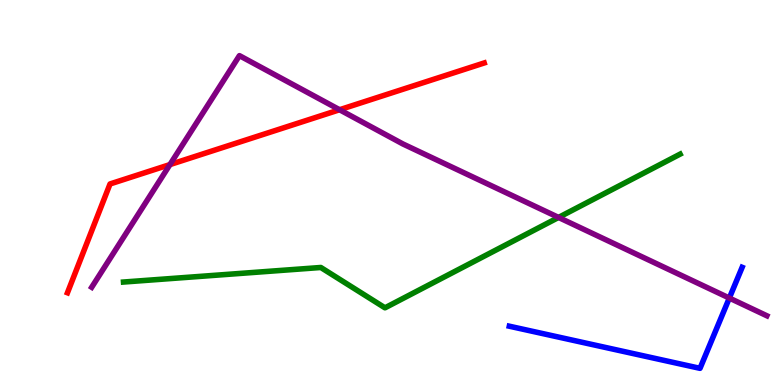[{'lines': ['blue', 'red'], 'intersections': []}, {'lines': ['green', 'red'], 'intersections': []}, {'lines': ['purple', 'red'], 'intersections': [{'x': 2.19, 'y': 5.73}, {'x': 4.38, 'y': 7.15}]}, {'lines': ['blue', 'green'], 'intersections': []}, {'lines': ['blue', 'purple'], 'intersections': [{'x': 9.41, 'y': 2.26}]}, {'lines': ['green', 'purple'], 'intersections': [{'x': 7.21, 'y': 4.35}]}]